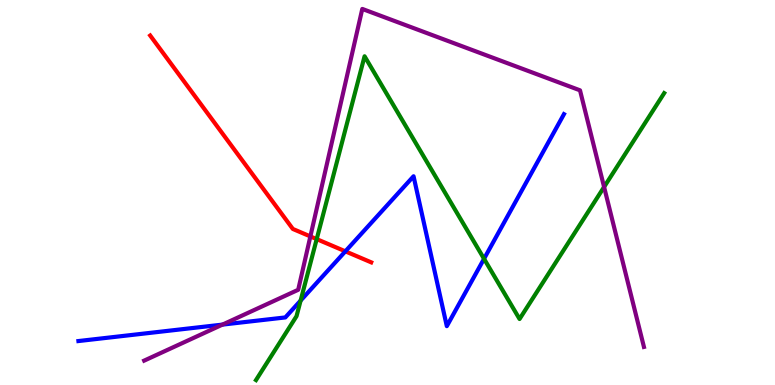[{'lines': ['blue', 'red'], 'intersections': [{'x': 4.46, 'y': 3.47}]}, {'lines': ['green', 'red'], 'intersections': [{'x': 4.09, 'y': 3.79}]}, {'lines': ['purple', 'red'], 'intersections': [{'x': 4.0, 'y': 3.86}]}, {'lines': ['blue', 'green'], 'intersections': [{'x': 3.88, 'y': 2.19}, {'x': 6.25, 'y': 3.28}]}, {'lines': ['blue', 'purple'], 'intersections': [{'x': 2.87, 'y': 1.57}]}, {'lines': ['green', 'purple'], 'intersections': [{'x': 7.79, 'y': 5.14}]}]